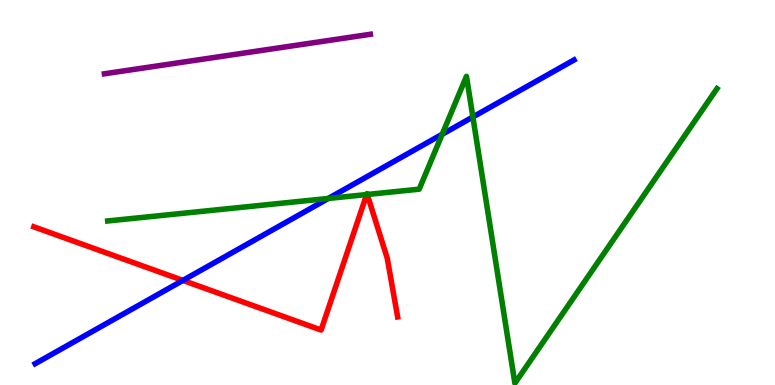[{'lines': ['blue', 'red'], 'intersections': [{'x': 2.36, 'y': 2.72}]}, {'lines': ['green', 'red'], 'intersections': [{'x': 4.73, 'y': 4.95}, {'x': 4.74, 'y': 4.95}]}, {'lines': ['purple', 'red'], 'intersections': []}, {'lines': ['blue', 'green'], 'intersections': [{'x': 4.24, 'y': 4.85}, {'x': 5.71, 'y': 6.51}, {'x': 6.1, 'y': 6.96}]}, {'lines': ['blue', 'purple'], 'intersections': []}, {'lines': ['green', 'purple'], 'intersections': []}]